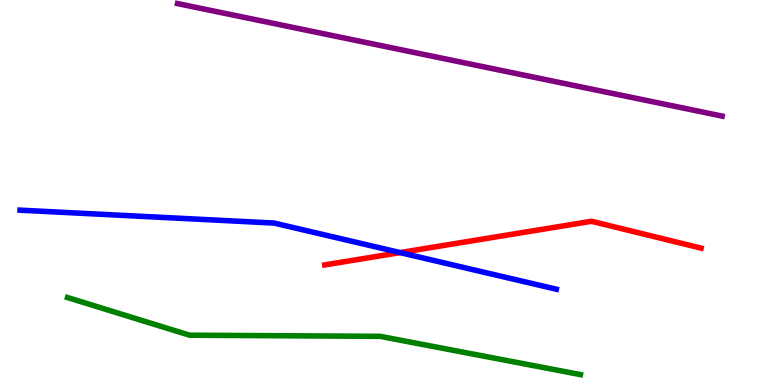[{'lines': ['blue', 'red'], 'intersections': [{'x': 5.16, 'y': 3.44}]}, {'lines': ['green', 'red'], 'intersections': []}, {'lines': ['purple', 'red'], 'intersections': []}, {'lines': ['blue', 'green'], 'intersections': []}, {'lines': ['blue', 'purple'], 'intersections': []}, {'lines': ['green', 'purple'], 'intersections': []}]